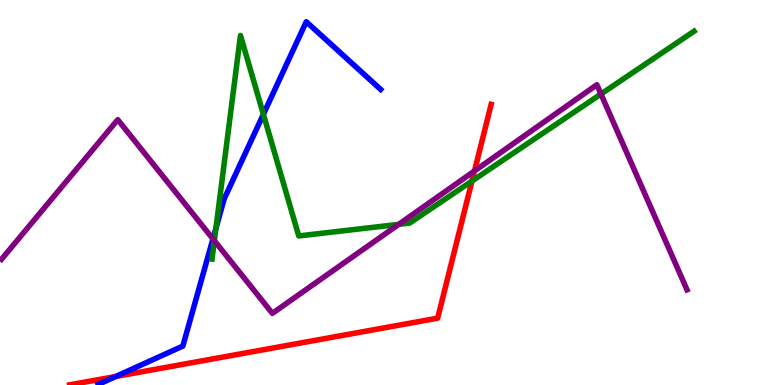[{'lines': ['blue', 'red'], 'intersections': [{'x': 1.49, 'y': 0.221}]}, {'lines': ['green', 'red'], 'intersections': [{'x': 6.09, 'y': 5.3}]}, {'lines': ['purple', 'red'], 'intersections': [{'x': 6.12, 'y': 5.56}]}, {'lines': ['blue', 'green'], 'intersections': [{'x': 2.79, 'y': 4.07}, {'x': 3.4, 'y': 7.03}]}, {'lines': ['blue', 'purple'], 'intersections': [{'x': 2.75, 'y': 3.79}]}, {'lines': ['green', 'purple'], 'intersections': [{'x': 2.77, 'y': 3.75}, {'x': 5.14, 'y': 4.17}, {'x': 7.75, 'y': 7.56}]}]